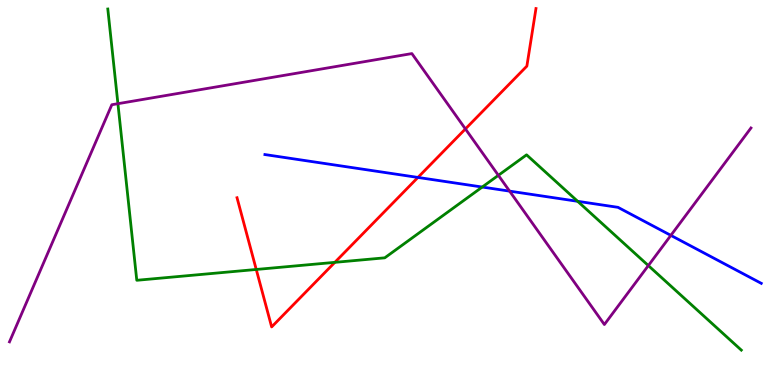[{'lines': ['blue', 'red'], 'intersections': [{'x': 5.39, 'y': 5.39}]}, {'lines': ['green', 'red'], 'intersections': [{'x': 3.31, 'y': 3.0}, {'x': 4.32, 'y': 3.19}]}, {'lines': ['purple', 'red'], 'intersections': [{'x': 6.01, 'y': 6.65}]}, {'lines': ['blue', 'green'], 'intersections': [{'x': 6.22, 'y': 5.14}, {'x': 7.45, 'y': 4.77}]}, {'lines': ['blue', 'purple'], 'intersections': [{'x': 6.58, 'y': 5.04}, {'x': 8.66, 'y': 3.89}]}, {'lines': ['green', 'purple'], 'intersections': [{'x': 1.52, 'y': 7.31}, {'x': 6.43, 'y': 5.45}, {'x': 8.37, 'y': 3.1}]}]